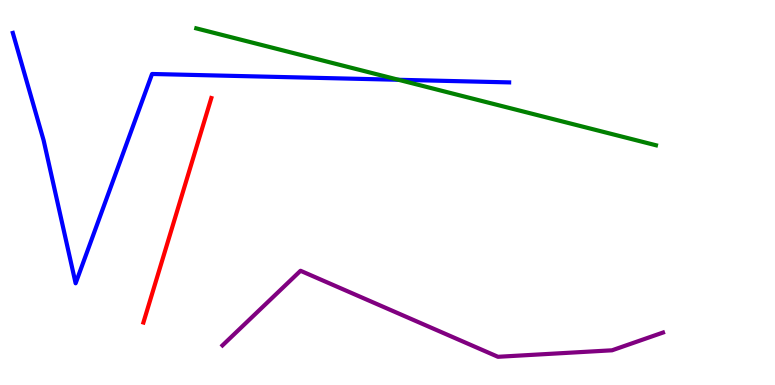[{'lines': ['blue', 'red'], 'intersections': []}, {'lines': ['green', 'red'], 'intersections': []}, {'lines': ['purple', 'red'], 'intersections': []}, {'lines': ['blue', 'green'], 'intersections': [{'x': 5.14, 'y': 7.93}]}, {'lines': ['blue', 'purple'], 'intersections': []}, {'lines': ['green', 'purple'], 'intersections': []}]